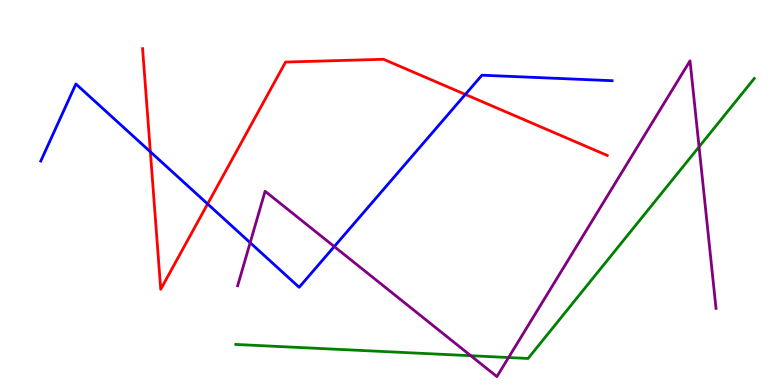[{'lines': ['blue', 'red'], 'intersections': [{'x': 1.94, 'y': 6.06}, {'x': 2.68, 'y': 4.7}, {'x': 6.0, 'y': 7.55}]}, {'lines': ['green', 'red'], 'intersections': []}, {'lines': ['purple', 'red'], 'intersections': []}, {'lines': ['blue', 'green'], 'intersections': []}, {'lines': ['blue', 'purple'], 'intersections': [{'x': 3.23, 'y': 3.7}, {'x': 4.31, 'y': 3.6}]}, {'lines': ['green', 'purple'], 'intersections': [{'x': 6.07, 'y': 0.761}, {'x': 6.56, 'y': 0.714}, {'x': 9.02, 'y': 6.19}]}]